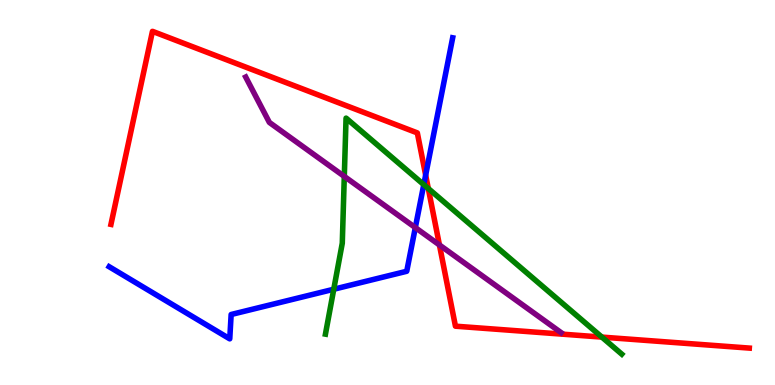[{'lines': ['blue', 'red'], 'intersections': [{'x': 5.49, 'y': 5.45}]}, {'lines': ['green', 'red'], 'intersections': [{'x': 5.53, 'y': 5.1}, {'x': 7.77, 'y': 1.24}]}, {'lines': ['purple', 'red'], 'intersections': [{'x': 5.67, 'y': 3.64}]}, {'lines': ['blue', 'green'], 'intersections': [{'x': 4.31, 'y': 2.49}, {'x': 5.47, 'y': 5.2}]}, {'lines': ['blue', 'purple'], 'intersections': [{'x': 5.36, 'y': 4.09}]}, {'lines': ['green', 'purple'], 'intersections': [{'x': 4.44, 'y': 5.42}]}]